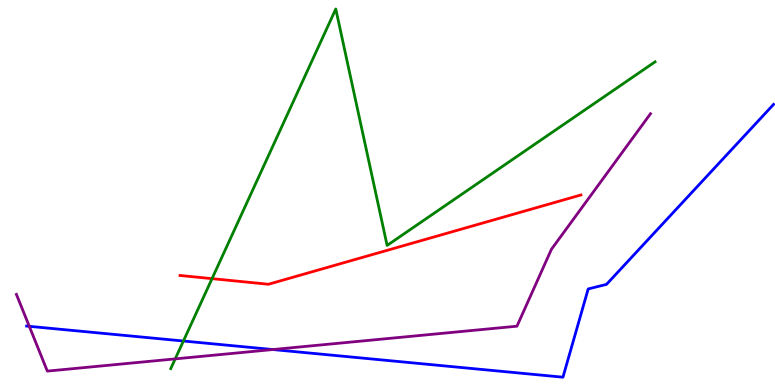[{'lines': ['blue', 'red'], 'intersections': []}, {'lines': ['green', 'red'], 'intersections': [{'x': 2.74, 'y': 2.76}]}, {'lines': ['purple', 'red'], 'intersections': []}, {'lines': ['blue', 'green'], 'intersections': [{'x': 2.37, 'y': 1.14}]}, {'lines': ['blue', 'purple'], 'intersections': [{'x': 0.378, 'y': 1.52}, {'x': 3.52, 'y': 0.921}]}, {'lines': ['green', 'purple'], 'intersections': [{'x': 2.26, 'y': 0.678}]}]